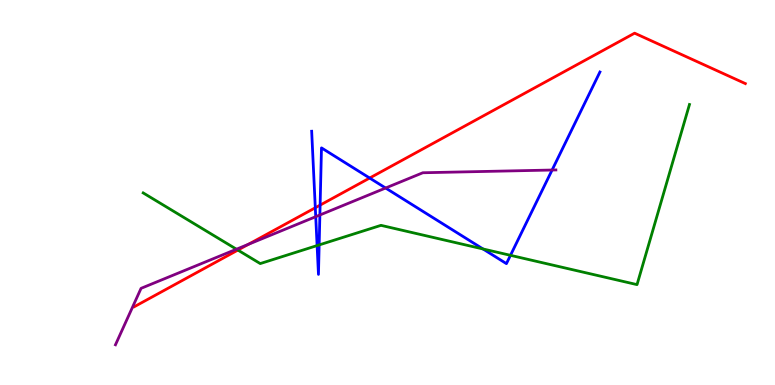[{'lines': ['blue', 'red'], 'intersections': [{'x': 4.07, 'y': 4.6}, {'x': 4.13, 'y': 4.67}, {'x': 4.77, 'y': 5.38}]}, {'lines': ['green', 'red'], 'intersections': [{'x': 3.07, 'y': 3.5}]}, {'lines': ['purple', 'red'], 'intersections': [{'x': 3.21, 'y': 3.66}]}, {'lines': ['blue', 'green'], 'intersections': [{'x': 4.09, 'y': 3.62}, {'x': 4.12, 'y': 3.64}, {'x': 6.23, 'y': 3.53}, {'x': 6.59, 'y': 3.37}]}, {'lines': ['blue', 'purple'], 'intersections': [{'x': 4.07, 'y': 4.37}, {'x': 4.13, 'y': 4.42}, {'x': 4.98, 'y': 5.12}, {'x': 7.12, 'y': 5.58}]}, {'lines': ['green', 'purple'], 'intersections': [{'x': 3.05, 'y': 3.53}]}]